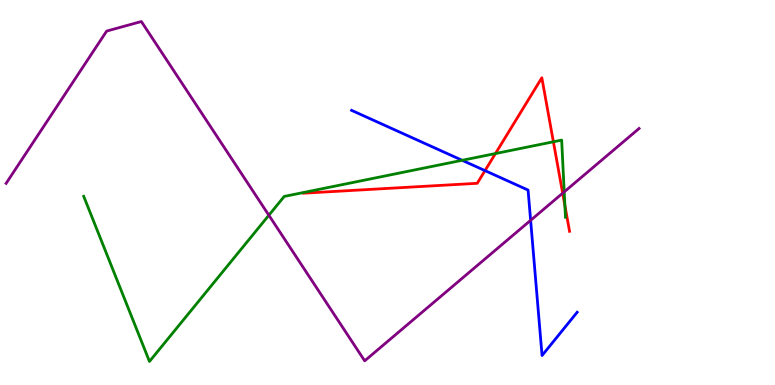[{'lines': ['blue', 'red'], 'intersections': [{'x': 6.26, 'y': 5.57}]}, {'lines': ['green', 'red'], 'intersections': [{'x': 6.39, 'y': 6.01}, {'x': 7.14, 'y': 6.32}, {'x': 7.29, 'y': 4.66}]}, {'lines': ['purple', 'red'], 'intersections': [{'x': 7.26, 'y': 4.98}]}, {'lines': ['blue', 'green'], 'intersections': [{'x': 5.96, 'y': 5.84}]}, {'lines': ['blue', 'purple'], 'intersections': [{'x': 6.85, 'y': 4.28}]}, {'lines': ['green', 'purple'], 'intersections': [{'x': 3.47, 'y': 4.41}, {'x': 7.28, 'y': 5.02}]}]